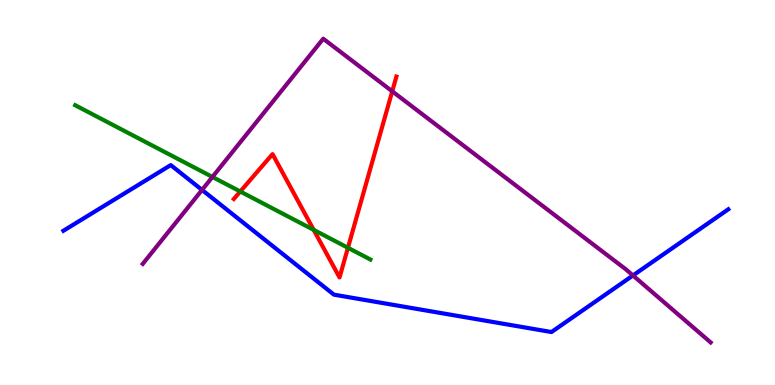[{'lines': ['blue', 'red'], 'intersections': []}, {'lines': ['green', 'red'], 'intersections': [{'x': 3.1, 'y': 5.03}, {'x': 4.05, 'y': 4.03}, {'x': 4.49, 'y': 3.56}]}, {'lines': ['purple', 'red'], 'intersections': [{'x': 5.06, 'y': 7.63}]}, {'lines': ['blue', 'green'], 'intersections': []}, {'lines': ['blue', 'purple'], 'intersections': [{'x': 2.61, 'y': 5.07}, {'x': 8.17, 'y': 2.85}]}, {'lines': ['green', 'purple'], 'intersections': [{'x': 2.74, 'y': 5.4}]}]